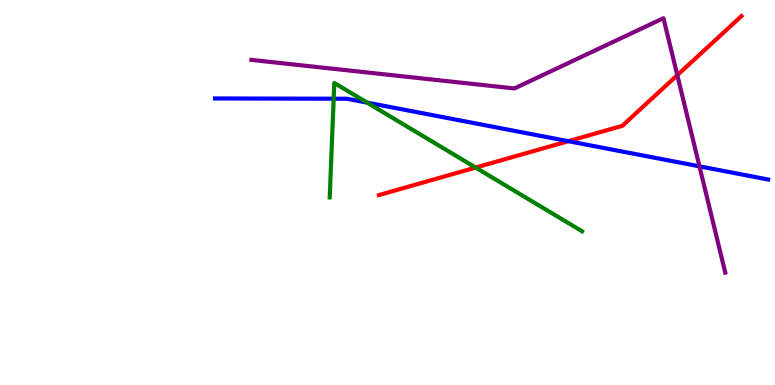[{'lines': ['blue', 'red'], 'intersections': [{'x': 7.33, 'y': 6.33}]}, {'lines': ['green', 'red'], 'intersections': [{'x': 6.14, 'y': 5.65}]}, {'lines': ['purple', 'red'], 'intersections': [{'x': 8.74, 'y': 8.05}]}, {'lines': ['blue', 'green'], 'intersections': [{'x': 4.31, 'y': 7.44}, {'x': 4.74, 'y': 7.33}]}, {'lines': ['blue', 'purple'], 'intersections': [{'x': 9.03, 'y': 5.68}]}, {'lines': ['green', 'purple'], 'intersections': []}]